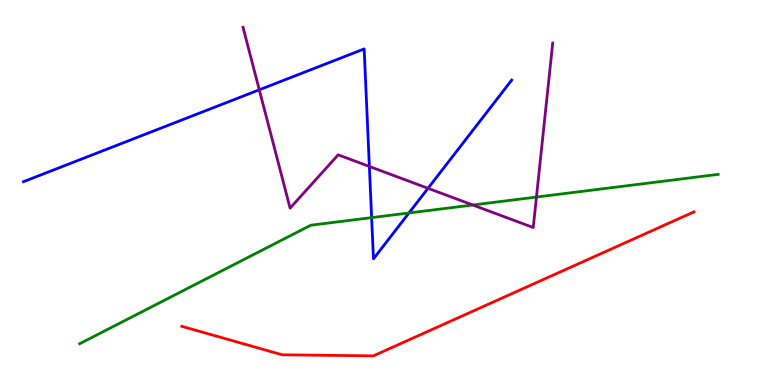[{'lines': ['blue', 'red'], 'intersections': []}, {'lines': ['green', 'red'], 'intersections': []}, {'lines': ['purple', 'red'], 'intersections': []}, {'lines': ['blue', 'green'], 'intersections': [{'x': 4.8, 'y': 4.35}, {'x': 5.28, 'y': 4.47}]}, {'lines': ['blue', 'purple'], 'intersections': [{'x': 3.35, 'y': 7.67}, {'x': 4.77, 'y': 5.68}, {'x': 5.52, 'y': 5.11}]}, {'lines': ['green', 'purple'], 'intersections': [{'x': 6.1, 'y': 4.68}, {'x': 6.92, 'y': 4.88}]}]